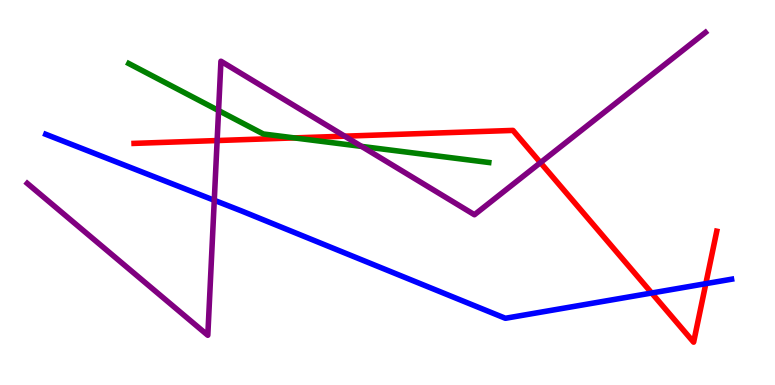[{'lines': ['blue', 'red'], 'intersections': [{'x': 8.41, 'y': 2.39}, {'x': 9.11, 'y': 2.63}]}, {'lines': ['green', 'red'], 'intersections': [{'x': 3.8, 'y': 6.42}]}, {'lines': ['purple', 'red'], 'intersections': [{'x': 2.8, 'y': 6.35}, {'x': 4.45, 'y': 6.46}, {'x': 6.97, 'y': 5.78}]}, {'lines': ['blue', 'green'], 'intersections': []}, {'lines': ['blue', 'purple'], 'intersections': [{'x': 2.76, 'y': 4.8}]}, {'lines': ['green', 'purple'], 'intersections': [{'x': 2.82, 'y': 7.13}, {'x': 4.67, 'y': 6.2}]}]